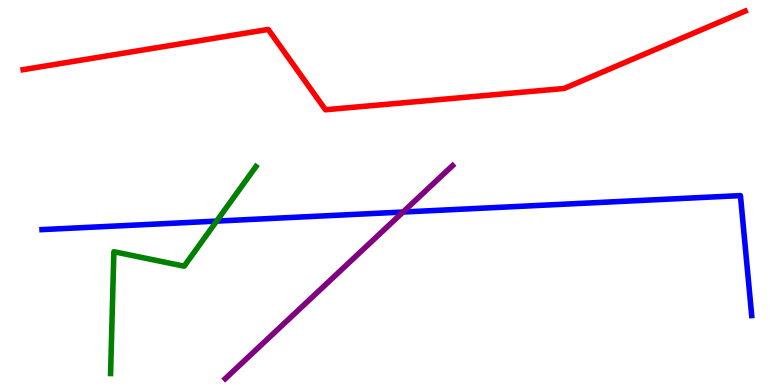[{'lines': ['blue', 'red'], 'intersections': []}, {'lines': ['green', 'red'], 'intersections': []}, {'lines': ['purple', 'red'], 'intersections': []}, {'lines': ['blue', 'green'], 'intersections': [{'x': 2.8, 'y': 4.26}]}, {'lines': ['blue', 'purple'], 'intersections': [{'x': 5.2, 'y': 4.49}]}, {'lines': ['green', 'purple'], 'intersections': []}]